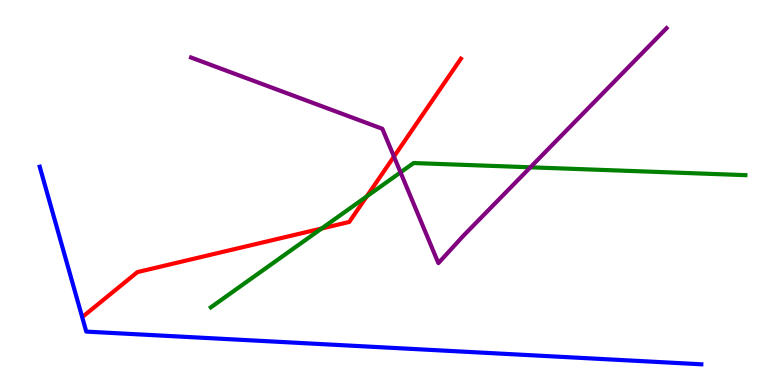[{'lines': ['blue', 'red'], 'intersections': []}, {'lines': ['green', 'red'], 'intersections': [{'x': 4.15, 'y': 4.06}, {'x': 4.73, 'y': 4.9}]}, {'lines': ['purple', 'red'], 'intersections': [{'x': 5.08, 'y': 5.93}]}, {'lines': ['blue', 'green'], 'intersections': []}, {'lines': ['blue', 'purple'], 'intersections': []}, {'lines': ['green', 'purple'], 'intersections': [{'x': 5.17, 'y': 5.52}, {'x': 6.84, 'y': 5.65}]}]